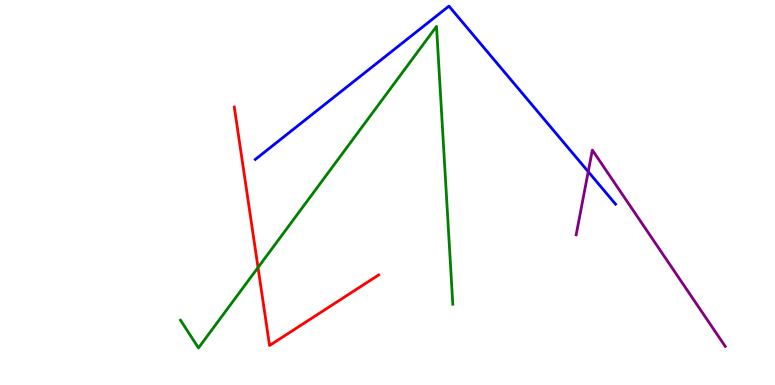[{'lines': ['blue', 'red'], 'intersections': []}, {'lines': ['green', 'red'], 'intersections': [{'x': 3.33, 'y': 3.05}]}, {'lines': ['purple', 'red'], 'intersections': []}, {'lines': ['blue', 'green'], 'intersections': []}, {'lines': ['blue', 'purple'], 'intersections': [{'x': 7.59, 'y': 5.54}]}, {'lines': ['green', 'purple'], 'intersections': []}]